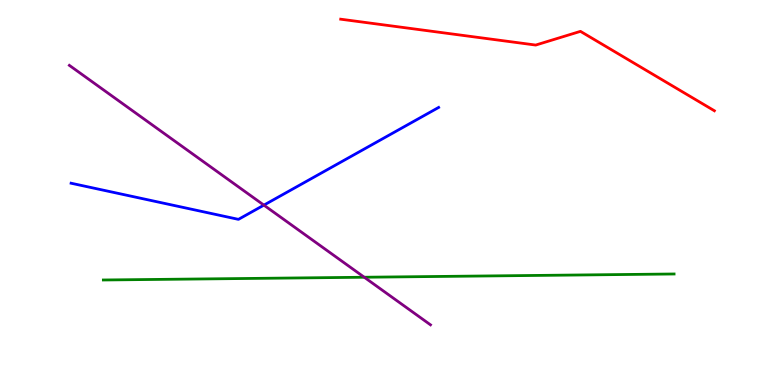[{'lines': ['blue', 'red'], 'intersections': []}, {'lines': ['green', 'red'], 'intersections': []}, {'lines': ['purple', 'red'], 'intersections': []}, {'lines': ['blue', 'green'], 'intersections': []}, {'lines': ['blue', 'purple'], 'intersections': [{'x': 3.41, 'y': 4.67}]}, {'lines': ['green', 'purple'], 'intersections': [{'x': 4.7, 'y': 2.8}]}]